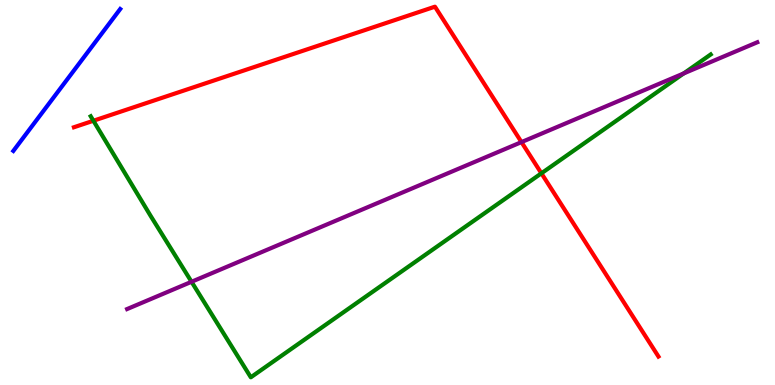[{'lines': ['blue', 'red'], 'intersections': []}, {'lines': ['green', 'red'], 'intersections': [{'x': 1.21, 'y': 6.86}, {'x': 6.99, 'y': 5.5}]}, {'lines': ['purple', 'red'], 'intersections': [{'x': 6.73, 'y': 6.31}]}, {'lines': ['blue', 'green'], 'intersections': []}, {'lines': ['blue', 'purple'], 'intersections': []}, {'lines': ['green', 'purple'], 'intersections': [{'x': 2.47, 'y': 2.68}, {'x': 8.82, 'y': 8.09}]}]